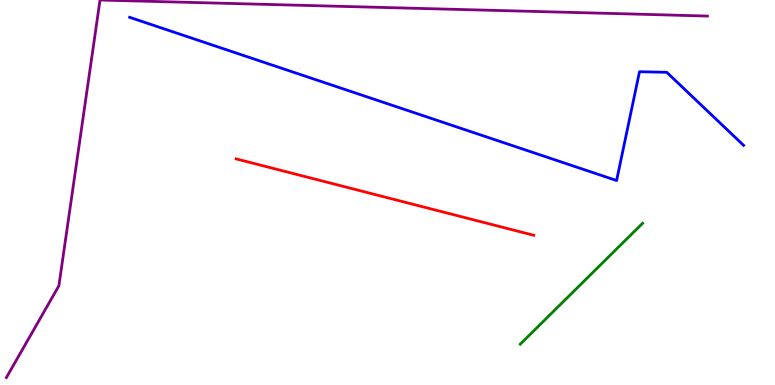[{'lines': ['blue', 'red'], 'intersections': []}, {'lines': ['green', 'red'], 'intersections': []}, {'lines': ['purple', 'red'], 'intersections': []}, {'lines': ['blue', 'green'], 'intersections': []}, {'lines': ['blue', 'purple'], 'intersections': []}, {'lines': ['green', 'purple'], 'intersections': []}]